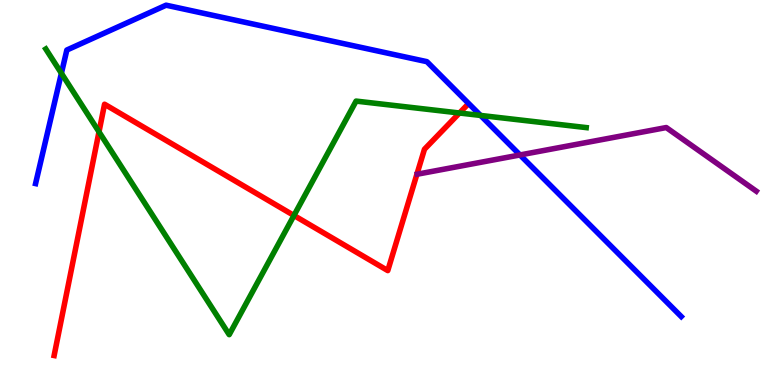[{'lines': ['blue', 'red'], 'intersections': []}, {'lines': ['green', 'red'], 'intersections': [{'x': 1.28, 'y': 6.58}, {'x': 3.79, 'y': 4.4}, {'x': 5.93, 'y': 7.06}]}, {'lines': ['purple', 'red'], 'intersections': []}, {'lines': ['blue', 'green'], 'intersections': [{'x': 0.792, 'y': 8.1}, {'x': 6.2, 'y': 7.0}]}, {'lines': ['blue', 'purple'], 'intersections': [{'x': 6.71, 'y': 5.98}]}, {'lines': ['green', 'purple'], 'intersections': []}]